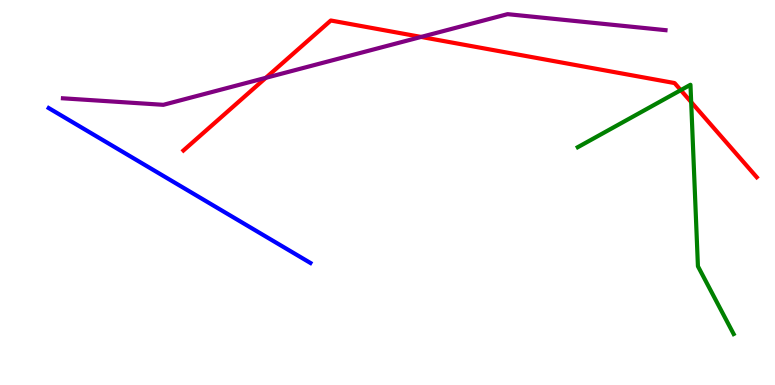[{'lines': ['blue', 'red'], 'intersections': []}, {'lines': ['green', 'red'], 'intersections': [{'x': 8.78, 'y': 7.66}, {'x': 8.92, 'y': 7.35}]}, {'lines': ['purple', 'red'], 'intersections': [{'x': 3.43, 'y': 7.98}, {'x': 5.43, 'y': 9.04}]}, {'lines': ['blue', 'green'], 'intersections': []}, {'lines': ['blue', 'purple'], 'intersections': []}, {'lines': ['green', 'purple'], 'intersections': []}]